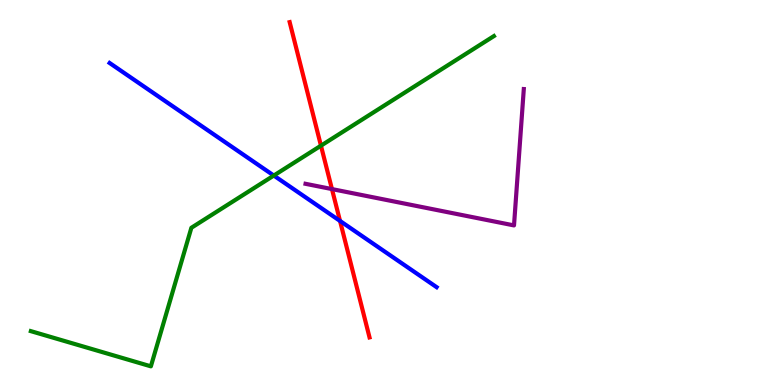[{'lines': ['blue', 'red'], 'intersections': [{'x': 4.39, 'y': 4.26}]}, {'lines': ['green', 'red'], 'intersections': [{'x': 4.14, 'y': 6.22}]}, {'lines': ['purple', 'red'], 'intersections': [{'x': 4.28, 'y': 5.09}]}, {'lines': ['blue', 'green'], 'intersections': [{'x': 3.53, 'y': 5.44}]}, {'lines': ['blue', 'purple'], 'intersections': []}, {'lines': ['green', 'purple'], 'intersections': []}]